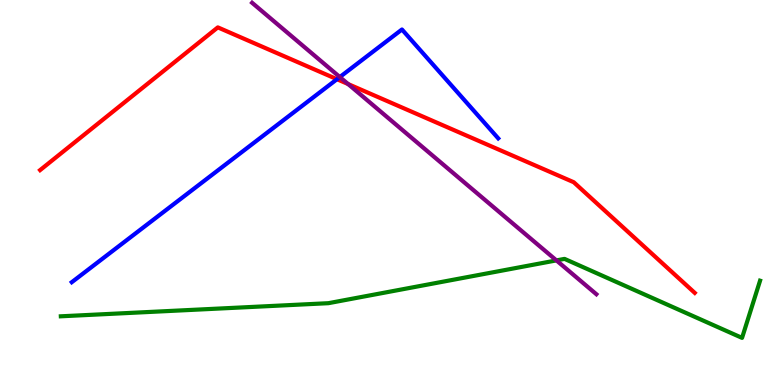[{'lines': ['blue', 'red'], 'intersections': [{'x': 4.35, 'y': 7.94}]}, {'lines': ['green', 'red'], 'intersections': []}, {'lines': ['purple', 'red'], 'intersections': [{'x': 4.49, 'y': 7.82}]}, {'lines': ['blue', 'green'], 'intersections': []}, {'lines': ['blue', 'purple'], 'intersections': [{'x': 4.38, 'y': 8.0}]}, {'lines': ['green', 'purple'], 'intersections': [{'x': 7.18, 'y': 3.24}]}]